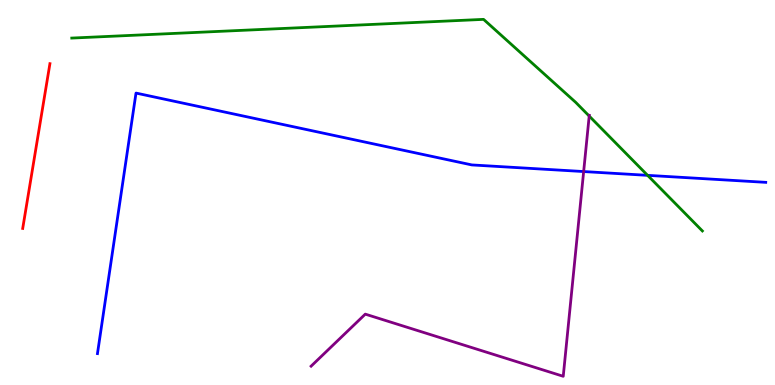[{'lines': ['blue', 'red'], 'intersections': []}, {'lines': ['green', 'red'], 'intersections': []}, {'lines': ['purple', 'red'], 'intersections': []}, {'lines': ['blue', 'green'], 'intersections': [{'x': 8.36, 'y': 5.45}]}, {'lines': ['blue', 'purple'], 'intersections': [{'x': 7.53, 'y': 5.54}]}, {'lines': ['green', 'purple'], 'intersections': [{'x': 7.6, 'y': 6.99}]}]